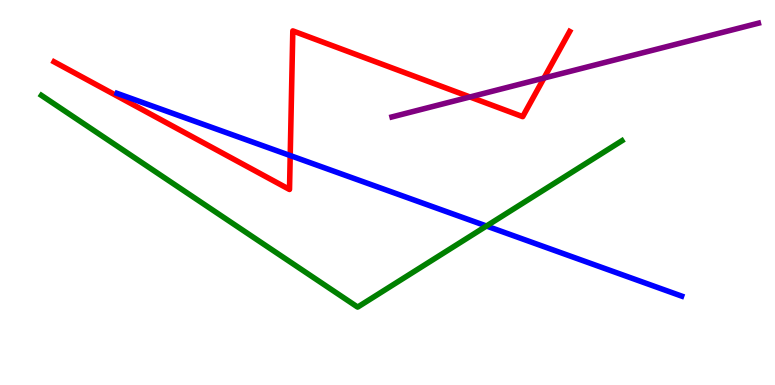[{'lines': ['blue', 'red'], 'intersections': [{'x': 3.74, 'y': 5.96}]}, {'lines': ['green', 'red'], 'intersections': []}, {'lines': ['purple', 'red'], 'intersections': [{'x': 6.06, 'y': 7.48}, {'x': 7.02, 'y': 7.97}]}, {'lines': ['blue', 'green'], 'intersections': [{'x': 6.28, 'y': 4.13}]}, {'lines': ['blue', 'purple'], 'intersections': []}, {'lines': ['green', 'purple'], 'intersections': []}]